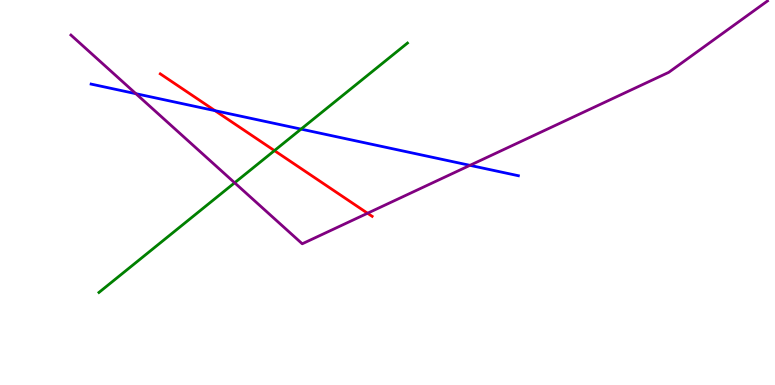[{'lines': ['blue', 'red'], 'intersections': [{'x': 2.77, 'y': 7.13}]}, {'lines': ['green', 'red'], 'intersections': [{'x': 3.54, 'y': 6.09}]}, {'lines': ['purple', 'red'], 'intersections': [{'x': 4.74, 'y': 4.46}]}, {'lines': ['blue', 'green'], 'intersections': [{'x': 3.88, 'y': 6.65}]}, {'lines': ['blue', 'purple'], 'intersections': [{'x': 1.75, 'y': 7.57}, {'x': 6.06, 'y': 5.71}]}, {'lines': ['green', 'purple'], 'intersections': [{'x': 3.03, 'y': 5.25}]}]